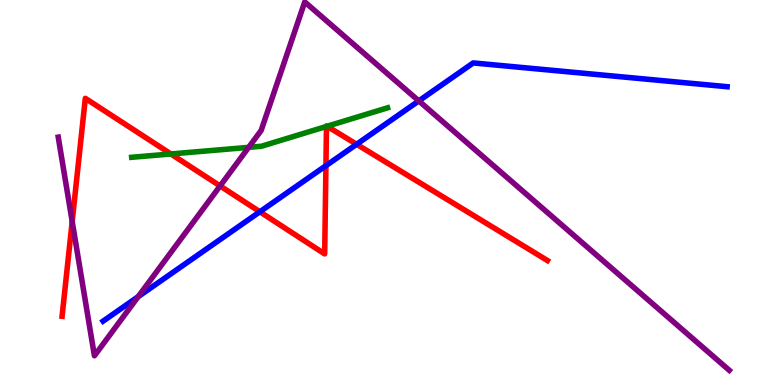[{'lines': ['blue', 'red'], 'intersections': [{'x': 3.35, 'y': 4.5}, {'x': 4.21, 'y': 5.7}, {'x': 4.6, 'y': 6.25}]}, {'lines': ['green', 'red'], 'intersections': [{'x': 2.21, 'y': 6.0}, {'x': 4.21, 'y': 6.72}, {'x': 4.22, 'y': 6.72}]}, {'lines': ['purple', 'red'], 'intersections': [{'x': 0.931, 'y': 4.25}, {'x': 2.84, 'y': 5.17}]}, {'lines': ['blue', 'green'], 'intersections': []}, {'lines': ['blue', 'purple'], 'intersections': [{'x': 1.78, 'y': 2.29}, {'x': 5.4, 'y': 7.38}]}, {'lines': ['green', 'purple'], 'intersections': [{'x': 3.21, 'y': 6.17}]}]